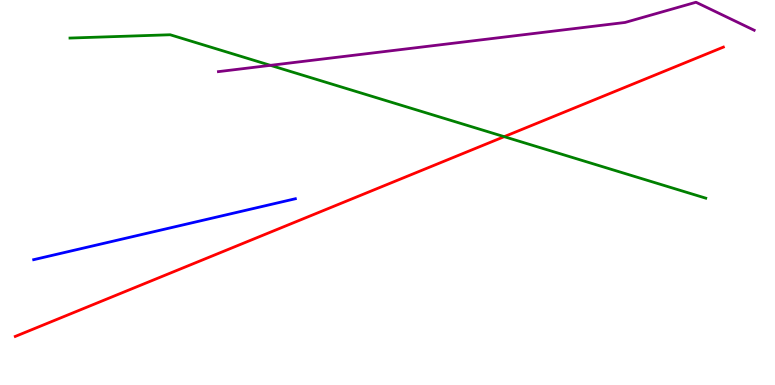[{'lines': ['blue', 'red'], 'intersections': []}, {'lines': ['green', 'red'], 'intersections': [{'x': 6.51, 'y': 6.45}]}, {'lines': ['purple', 'red'], 'intersections': []}, {'lines': ['blue', 'green'], 'intersections': []}, {'lines': ['blue', 'purple'], 'intersections': []}, {'lines': ['green', 'purple'], 'intersections': [{'x': 3.49, 'y': 8.3}]}]